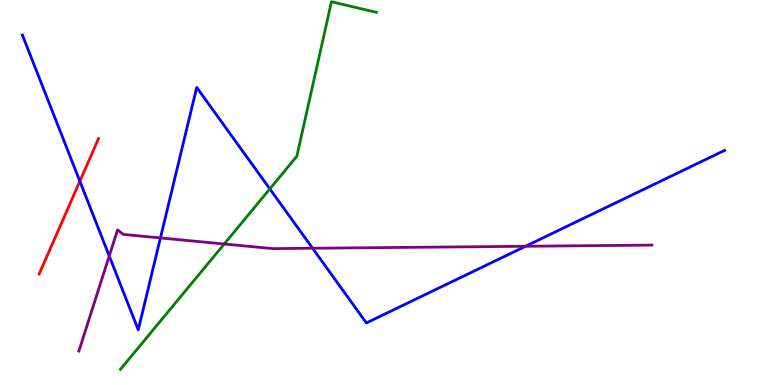[{'lines': ['blue', 'red'], 'intersections': [{'x': 1.03, 'y': 5.29}]}, {'lines': ['green', 'red'], 'intersections': []}, {'lines': ['purple', 'red'], 'intersections': []}, {'lines': ['blue', 'green'], 'intersections': [{'x': 3.48, 'y': 5.09}]}, {'lines': ['blue', 'purple'], 'intersections': [{'x': 1.41, 'y': 3.35}, {'x': 2.07, 'y': 3.82}, {'x': 4.03, 'y': 3.55}, {'x': 6.78, 'y': 3.6}]}, {'lines': ['green', 'purple'], 'intersections': [{'x': 2.89, 'y': 3.66}]}]